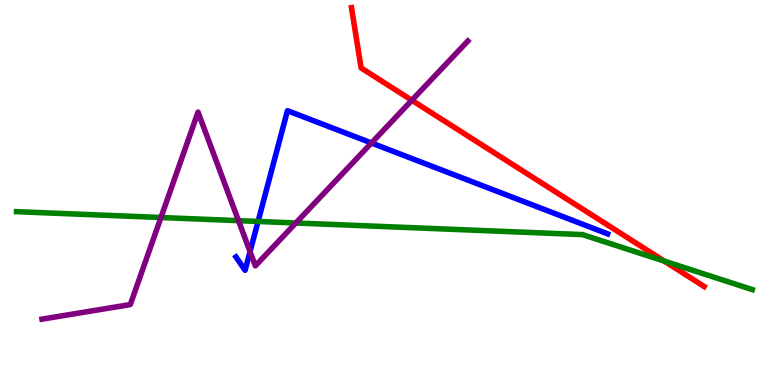[{'lines': ['blue', 'red'], 'intersections': []}, {'lines': ['green', 'red'], 'intersections': [{'x': 8.57, 'y': 3.22}]}, {'lines': ['purple', 'red'], 'intersections': [{'x': 5.31, 'y': 7.4}]}, {'lines': ['blue', 'green'], 'intersections': [{'x': 3.33, 'y': 4.25}]}, {'lines': ['blue', 'purple'], 'intersections': [{'x': 3.23, 'y': 3.46}, {'x': 4.79, 'y': 6.29}]}, {'lines': ['green', 'purple'], 'intersections': [{'x': 2.08, 'y': 4.35}, {'x': 3.08, 'y': 4.27}, {'x': 3.82, 'y': 4.21}]}]